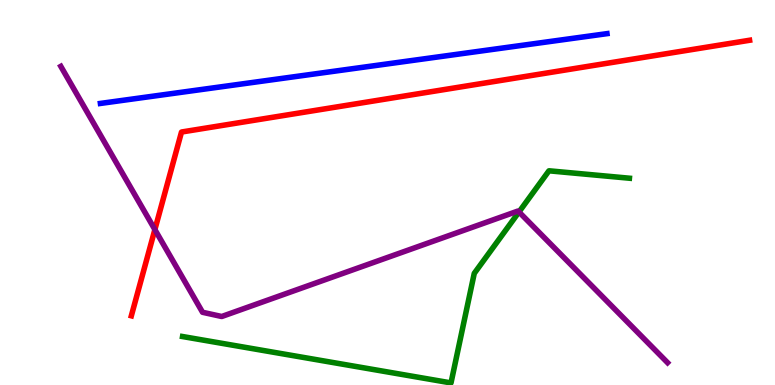[{'lines': ['blue', 'red'], 'intersections': []}, {'lines': ['green', 'red'], 'intersections': []}, {'lines': ['purple', 'red'], 'intersections': [{'x': 2.0, 'y': 4.04}]}, {'lines': ['blue', 'green'], 'intersections': []}, {'lines': ['blue', 'purple'], 'intersections': []}, {'lines': ['green', 'purple'], 'intersections': [{'x': 6.7, 'y': 4.49}]}]